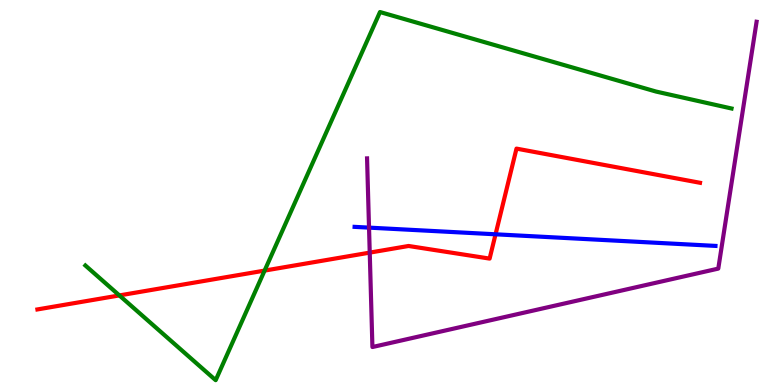[{'lines': ['blue', 'red'], 'intersections': [{'x': 6.39, 'y': 3.91}]}, {'lines': ['green', 'red'], 'intersections': [{'x': 1.54, 'y': 2.33}, {'x': 3.41, 'y': 2.97}]}, {'lines': ['purple', 'red'], 'intersections': [{'x': 4.77, 'y': 3.44}]}, {'lines': ['blue', 'green'], 'intersections': []}, {'lines': ['blue', 'purple'], 'intersections': [{'x': 4.76, 'y': 4.09}]}, {'lines': ['green', 'purple'], 'intersections': []}]